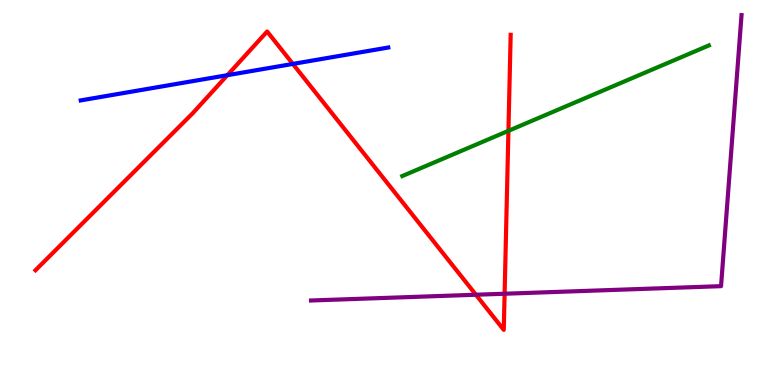[{'lines': ['blue', 'red'], 'intersections': [{'x': 2.93, 'y': 8.05}, {'x': 3.78, 'y': 8.34}]}, {'lines': ['green', 'red'], 'intersections': [{'x': 6.56, 'y': 6.6}]}, {'lines': ['purple', 'red'], 'intersections': [{'x': 6.14, 'y': 2.34}, {'x': 6.51, 'y': 2.37}]}, {'lines': ['blue', 'green'], 'intersections': []}, {'lines': ['blue', 'purple'], 'intersections': []}, {'lines': ['green', 'purple'], 'intersections': []}]